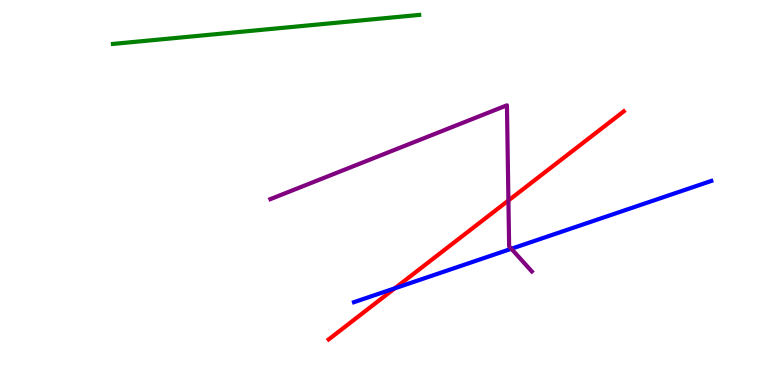[{'lines': ['blue', 'red'], 'intersections': [{'x': 5.09, 'y': 2.51}]}, {'lines': ['green', 'red'], 'intersections': []}, {'lines': ['purple', 'red'], 'intersections': [{'x': 6.56, 'y': 4.79}]}, {'lines': ['blue', 'green'], 'intersections': []}, {'lines': ['blue', 'purple'], 'intersections': [{'x': 6.6, 'y': 3.54}]}, {'lines': ['green', 'purple'], 'intersections': []}]